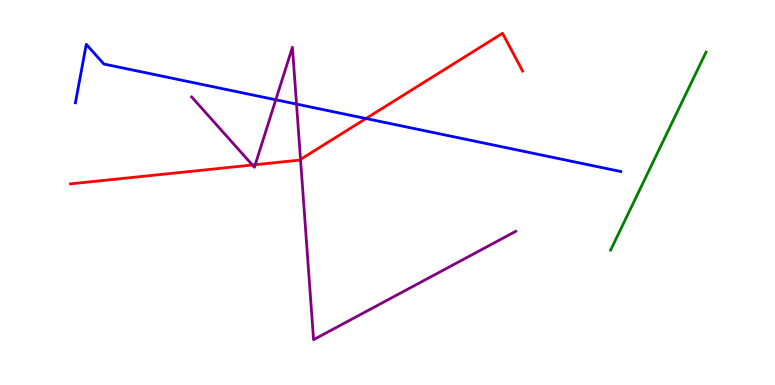[{'lines': ['blue', 'red'], 'intersections': [{'x': 4.72, 'y': 6.92}]}, {'lines': ['green', 'red'], 'intersections': []}, {'lines': ['purple', 'red'], 'intersections': [{'x': 3.26, 'y': 5.71}, {'x': 3.29, 'y': 5.72}, {'x': 3.88, 'y': 5.86}]}, {'lines': ['blue', 'green'], 'intersections': []}, {'lines': ['blue', 'purple'], 'intersections': [{'x': 3.56, 'y': 7.41}, {'x': 3.83, 'y': 7.3}]}, {'lines': ['green', 'purple'], 'intersections': []}]